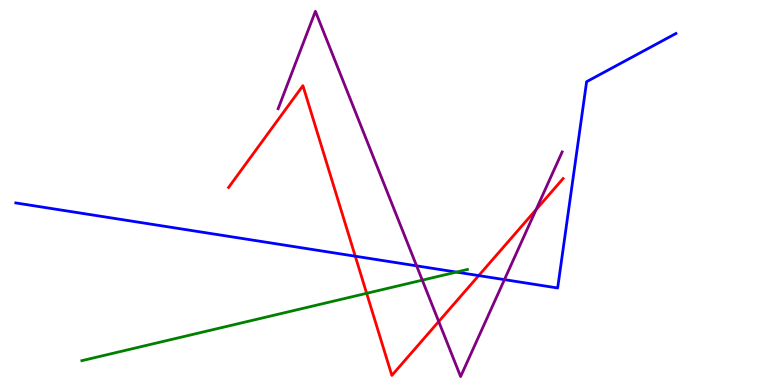[{'lines': ['blue', 'red'], 'intersections': [{'x': 4.58, 'y': 3.35}, {'x': 6.18, 'y': 2.84}]}, {'lines': ['green', 'red'], 'intersections': [{'x': 4.73, 'y': 2.38}]}, {'lines': ['purple', 'red'], 'intersections': [{'x': 5.66, 'y': 1.65}, {'x': 6.92, 'y': 4.55}]}, {'lines': ['blue', 'green'], 'intersections': [{'x': 5.89, 'y': 2.93}]}, {'lines': ['blue', 'purple'], 'intersections': [{'x': 5.38, 'y': 3.1}, {'x': 6.51, 'y': 2.74}]}, {'lines': ['green', 'purple'], 'intersections': [{'x': 5.45, 'y': 2.72}]}]